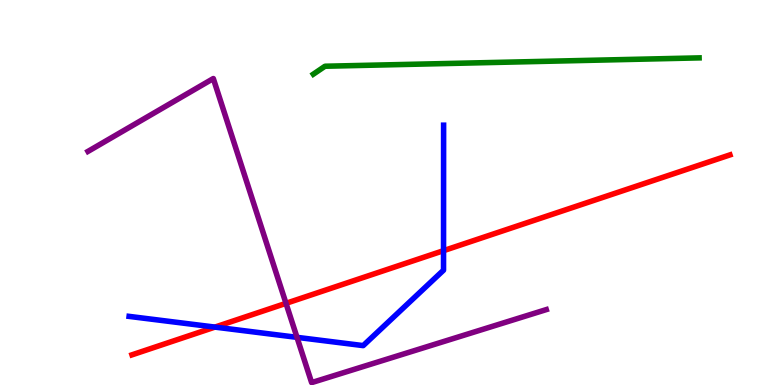[{'lines': ['blue', 'red'], 'intersections': [{'x': 2.77, 'y': 1.5}, {'x': 5.72, 'y': 3.49}]}, {'lines': ['green', 'red'], 'intersections': []}, {'lines': ['purple', 'red'], 'intersections': [{'x': 3.69, 'y': 2.12}]}, {'lines': ['blue', 'green'], 'intersections': []}, {'lines': ['blue', 'purple'], 'intersections': [{'x': 3.83, 'y': 1.24}]}, {'lines': ['green', 'purple'], 'intersections': []}]